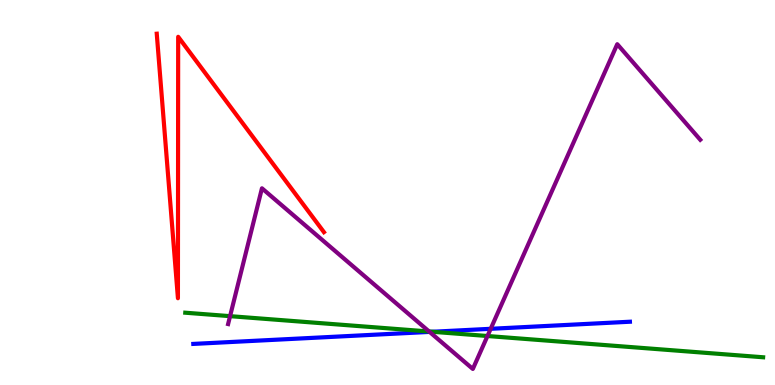[{'lines': ['blue', 'red'], 'intersections': []}, {'lines': ['green', 'red'], 'intersections': []}, {'lines': ['purple', 'red'], 'intersections': []}, {'lines': ['blue', 'green'], 'intersections': [{'x': 5.58, 'y': 1.38}]}, {'lines': ['blue', 'purple'], 'intersections': [{'x': 5.54, 'y': 1.38}, {'x': 6.33, 'y': 1.46}]}, {'lines': ['green', 'purple'], 'intersections': [{'x': 2.97, 'y': 1.79}, {'x': 5.54, 'y': 1.39}, {'x': 6.29, 'y': 1.27}]}]